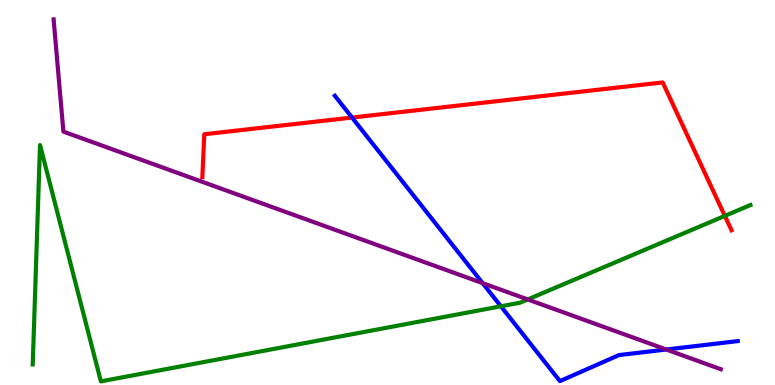[{'lines': ['blue', 'red'], 'intersections': [{'x': 4.54, 'y': 6.95}]}, {'lines': ['green', 'red'], 'intersections': [{'x': 9.35, 'y': 4.39}]}, {'lines': ['purple', 'red'], 'intersections': []}, {'lines': ['blue', 'green'], 'intersections': [{'x': 6.46, 'y': 2.04}]}, {'lines': ['blue', 'purple'], 'intersections': [{'x': 6.23, 'y': 2.65}, {'x': 8.6, 'y': 0.922}]}, {'lines': ['green', 'purple'], 'intersections': [{'x': 6.81, 'y': 2.22}]}]